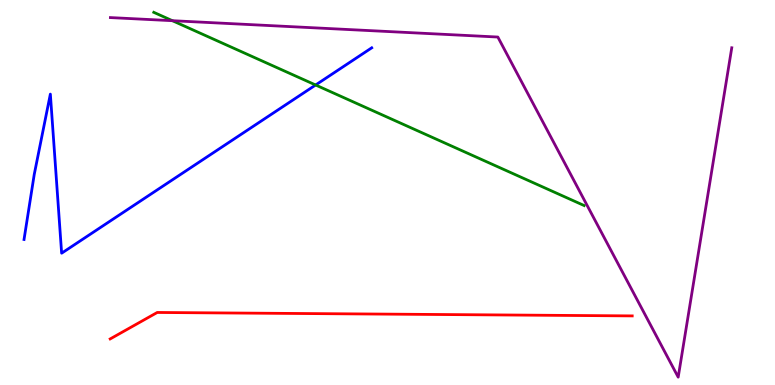[{'lines': ['blue', 'red'], 'intersections': []}, {'lines': ['green', 'red'], 'intersections': []}, {'lines': ['purple', 'red'], 'intersections': []}, {'lines': ['blue', 'green'], 'intersections': [{'x': 4.07, 'y': 7.79}]}, {'lines': ['blue', 'purple'], 'intersections': []}, {'lines': ['green', 'purple'], 'intersections': [{'x': 2.22, 'y': 9.46}]}]